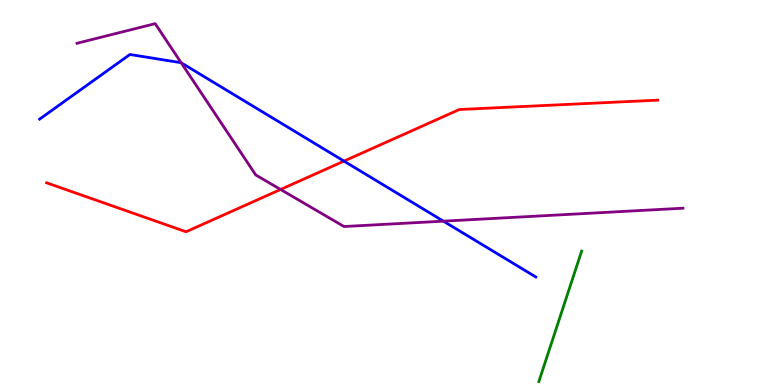[{'lines': ['blue', 'red'], 'intersections': [{'x': 4.44, 'y': 5.82}]}, {'lines': ['green', 'red'], 'intersections': []}, {'lines': ['purple', 'red'], 'intersections': [{'x': 3.62, 'y': 5.08}]}, {'lines': ['blue', 'green'], 'intersections': []}, {'lines': ['blue', 'purple'], 'intersections': [{'x': 2.34, 'y': 8.37}, {'x': 5.72, 'y': 4.26}]}, {'lines': ['green', 'purple'], 'intersections': []}]